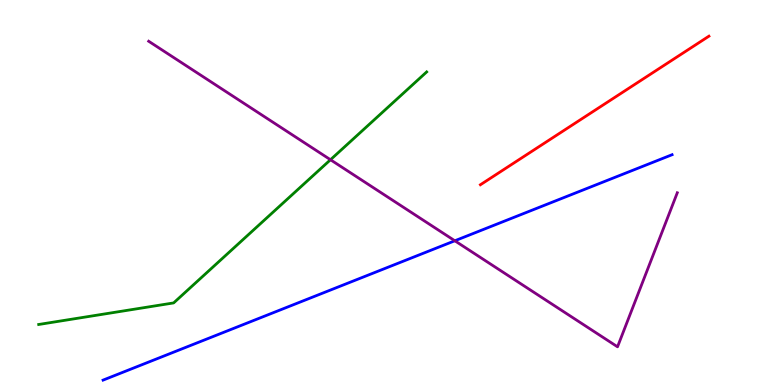[{'lines': ['blue', 'red'], 'intersections': []}, {'lines': ['green', 'red'], 'intersections': []}, {'lines': ['purple', 'red'], 'intersections': []}, {'lines': ['blue', 'green'], 'intersections': []}, {'lines': ['blue', 'purple'], 'intersections': [{'x': 5.87, 'y': 3.75}]}, {'lines': ['green', 'purple'], 'intersections': [{'x': 4.26, 'y': 5.85}]}]